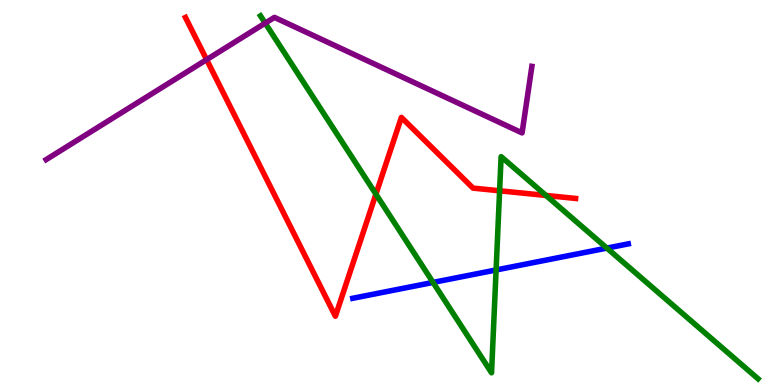[{'lines': ['blue', 'red'], 'intersections': []}, {'lines': ['green', 'red'], 'intersections': [{'x': 4.85, 'y': 4.96}, {'x': 6.45, 'y': 5.04}, {'x': 7.05, 'y': 4.92}]}, {'lines': ['purple', 'red'], 'intersections': [{'x': 2.67, 'y': 8.45}]}, {'lines': ['blue', 'green'], 'intersections': [{'x': 5.59, 'y': 2.66}, {'x': 6.4, 'y': 2.99}, {'x': 7.83, 'y': 3.56}]}, {'lines': ['blue', 'purple'], 'intersections': []}, {'lines': ['green', 'purple'], 'intersections': [{'x': 3.42, 'y': 9.4}]}]